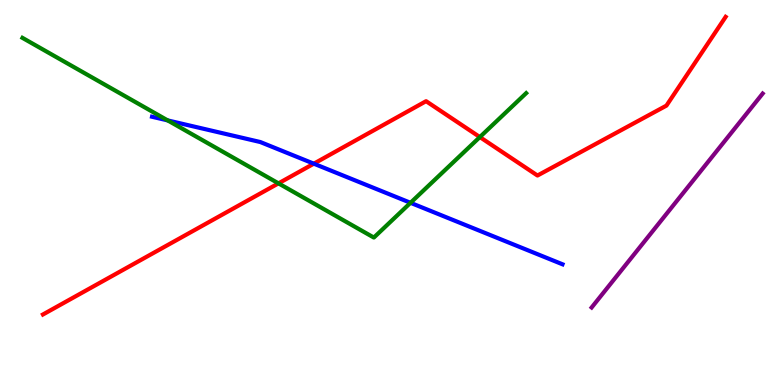[{'lines': ['blue', 'red'], 'intersections': [{'x': 4.05, 'y': 5.75}]}, {'lines': ['green', 'red'], 'intersections': [{'x': 3.59, 'y': 5.24}, {'x': 6.19, 'y': 6.44}]}, {'lines': ['purple', 'red'], 'intersections': []}, {'lines': ['blue', 'green'], 'intersections': [{'x': 2.16, 'y': 6.87}, {'x': 5.3, 'y': 4.73}]}, {'lines': ['blue', 'purple'], 'intersections': []}, {'lines': ['green', 'purple'], 'intersections': []}]